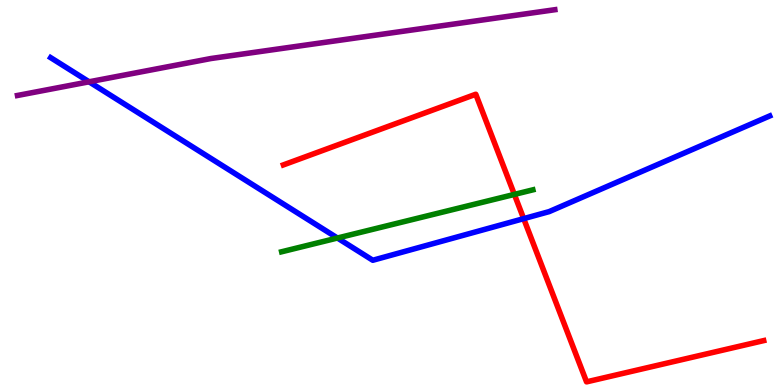[{'lines': ['blue', 'red'], 'intersections': [{'x': 6.76, 'y': 4.32}]}, {'lines': ['green', 'red'], 'intersections': [{'x': 6.64, 'y': 4.95}]}, {'lines': ['purple', 'red'], 'intersections': []}, {'lines': ['blue', 'green'], 'intersections': [{'x': 4.35, 'y': 3.82}]}, {'lines': ['blue', 'purple'], 'intersections': [{'x': 1.15, 'y': 7.88}]}, {'lines': ['green', 'purple'], 'intersections': []}]